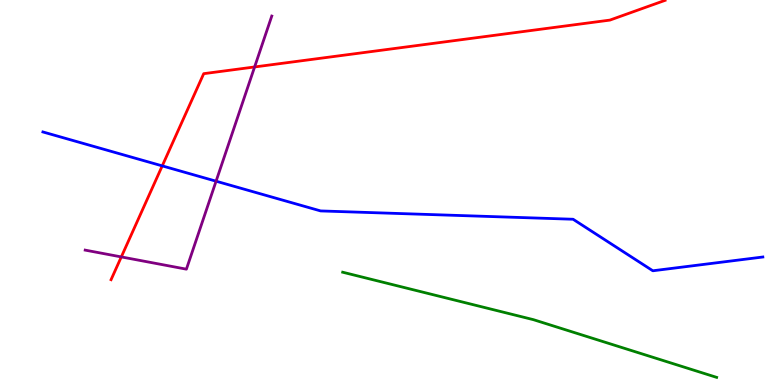[{'lines': ['blue', 'red'], 'intersections': [{'x': 2.09, 'y': 5.69}]}, {'lines': ['green', 'red'], 'intersections': []}, {'lines': ['purple', 'red'], 'intersections': [{'x': 1.57, 'y': 3.33}, {'x': 3.29, 'y': 8.26}]}, {'lines': ['blue', 'green'], 'intersections': []}, {'lines': ['blue', 'purple'], 'intersections': [{'x': 2.79, 'y': 5.29}]}, {'lines': ['green', 'purple'], 'intersections': []}]